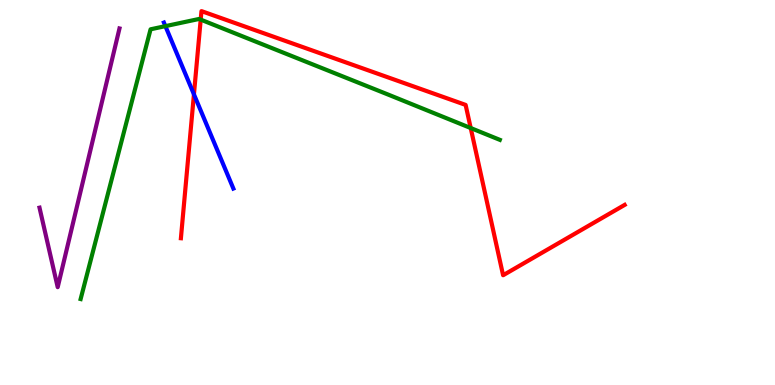[{'lines': ['blue', 'red'], 'intersections': [{'x': 2.5, 'y': 7.55}]}, {'lines': ['green', 'red'], 'intersections': [{'x': 2.59, 'y': 9.49}, {'x': 6.07, 'y': 6.67}]}, {'lines': ['purple', 'red'], 'intersections': []}, {'lines': ['blue', 'green'], 'intersections': [{'x': 2.13, 'y': 9.32}]}, {'lines': ['blue', 'purple'], 'intersections': []}, {'lines': ['green', 'purple'], 'intersections': []}]